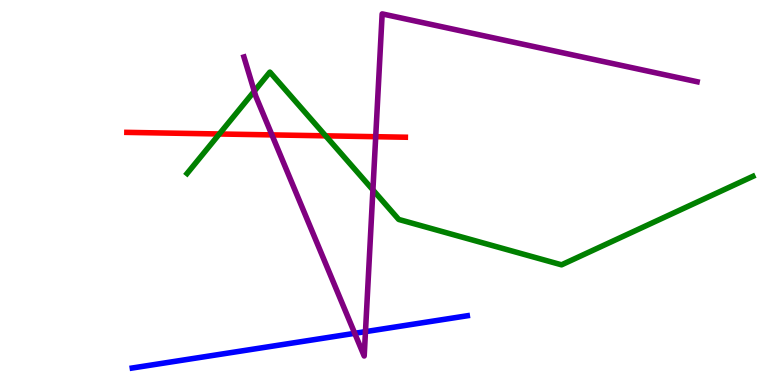[{'lines': ['blue', 'red'], 'intersections': []}, {'lines': ['green', 'red'], 'intersections': [{'x': 2.83, 'y': 6.52}, {'x': 4.2, 'y': 6.47}]}, {'lines': ['purple', 'red'], 'intersections': [{'x': 3.51, 'y': 6.5}, {'x': 4.85, 'y': 6.45}]}, {'lines': ['blue', 'green'], 'intersections': []}, {'lines': ['blue', 'purple'], 'intersections': [{'x': 4.58, 'y': 1.34}, {'x': 4.72, 'y': 1.39}]}, {'lines': ['green', 'purple'], 'intersections': [{'x': 3.28, 'y': 7.63}, {'x': 4.81, 'y': 5.07}]}]